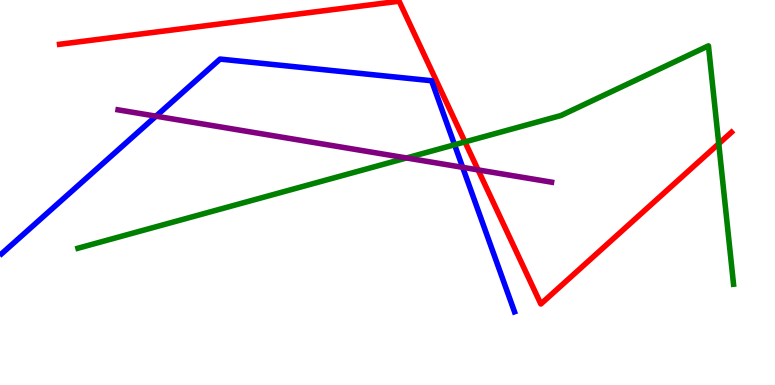[{'lines': ['blue', 'red'], 'intersections': []}, {'lines': ['green', 'red'], 'intersections': [{'x': 6.0, 'y': 6.31}, {'x': 9.27, 'y': 6.27}]}, {'lines': ['purple', 'red'], 'intersections': [{'x': 6.17, 'y': 5.59}]}, {'lines': ['blue', 'green'], 'intersections': [{'x': 5.87, 'y': 6.24}]}, {'lines': ['blue', 'purple'], 'intersections': [{'x': 2.01, 'y': 6.98}, {'x': 5.97, 'y': 5.65}]}, {'lines': ['green', 'purple'], 'intersections': [{'x': 5.25, 'y': 5.9}]}]